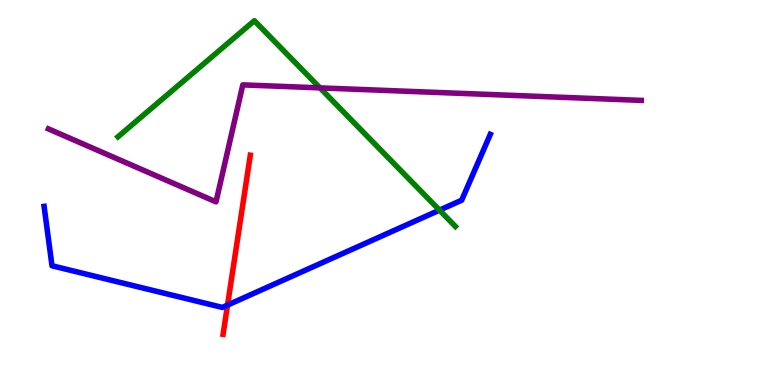[{'lines': ['blue', 'red'], 'intersections': [{'x': 2.94, 'y': 2.08}]}, {'lines': ['green', 'red'], 'intersections': []}, {'lines': ['purple', 'red'], 'intersections': []}, {'lines': ['blue', 'green'], 'intersections': [{'x': 5.67, 'y': 4.54}]}, {'lines': ['blue', 'purple'], 'intersections': []}, {'lines': ['green', 'purple'], 'intersections': [{'x': 4.13, 'y': 7.72}]}]